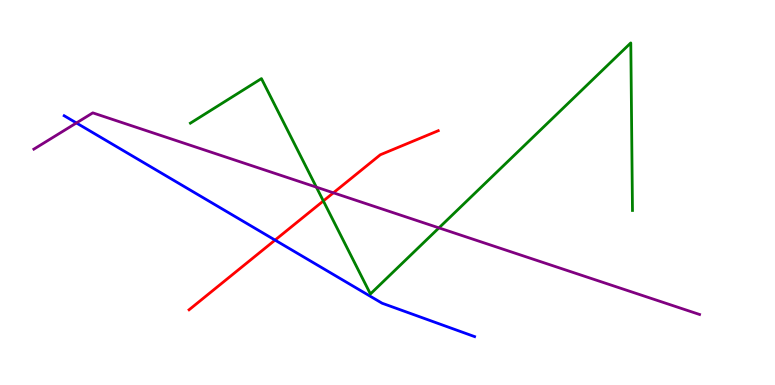[{'lines': ['blue', 'red'], 'intersections': [{'x': 3.55, 'y': 3.76}]}, {'lines': ['green', 'red'], 'intersections': [{'x': 4.17, 'y': 4.78}]}, {'lines': ['purple', 'red'], 'intersections': [{'x': 4.3, 'y': 4.99}]}, {'lines': ['blue', 'green'], 'intersections': []}, {'lines': ['blue', 'purple'], 'intersections': [{'x': 0.986, 'y': 6.81}]}, {'lines': ['green', 'purple'], 'intersections': [{'x': 4.08, 'y': 5.14}, {'x': 5.66, 'y': 4.08}]}]